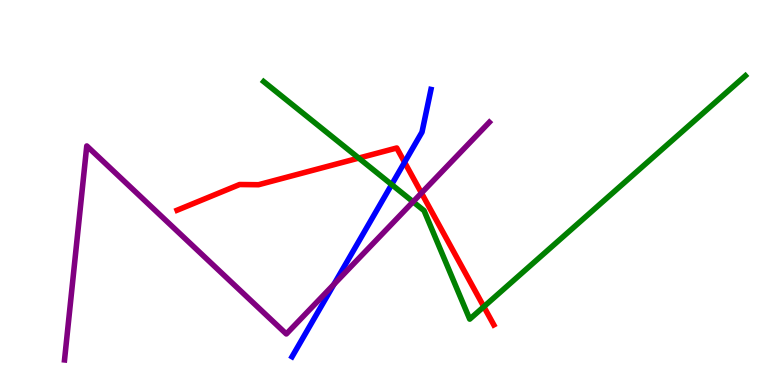[{'lines': ['blue', 'red'], 'intersections': [{'x': 5.22, 'y': 5.79}]}, {'lines': ['green', 'red'], 'intersections': [{'x': 4.63, 'y': 5.89}, {'x': 6.24, 'y': 2.03}]}, {'lines': ['purple', 'red'], 'intersections': [{'x': 5.44, 'y': 4.99}]}, {'lines': ['blue', 'green'], 'intersections': [{'x': 5.05, 'y': 5.21}]}, {'lines': ['blue', 'purple'], 'intersections': [{'x': 4.31, 'y': 2.62}]}, {'lines': ['green', 'purple'], 'intersections': [{'x': 5.33, 'y': 4.76}]}]